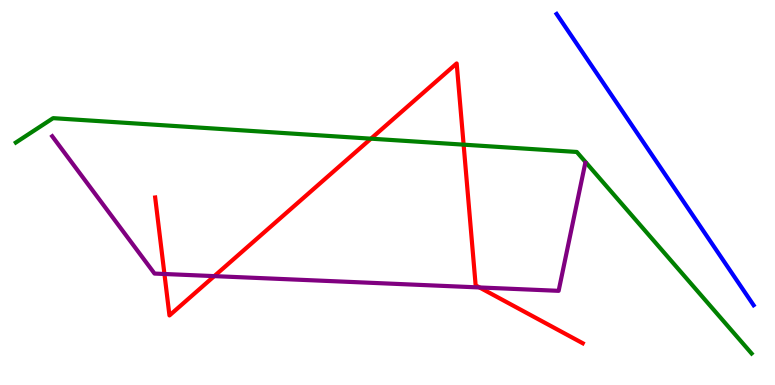[{'lines': ['blue', 'red'], 'intersections': []}, {'lines': ['green', 'red'], 'intersections': [{'x': 4.79, 'y': 6.4}, {'x': 5.98, 'y': 6.24}]}, {'lines': ['purple', 'red'], 'intersections': [{'x': 2.12, 'y': 2.88}, {'x': 2.76, 'y': 2.83}, {'x': 6.19, 'y': 2.53}]}, {'lines': ['blue', 'green'], 'intersections': []}, {'lines': ['blue', 'purple'], 'intersections': []}, {'lines': ['green', 'purple'], 'intersections': []}]